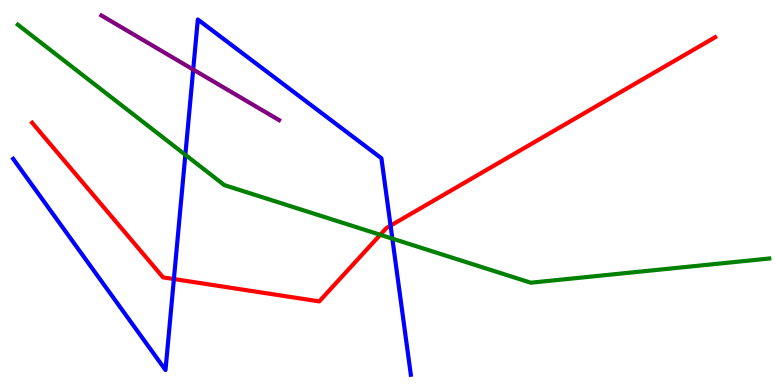[{'lines': ['blue', 'red'], 'intersections': [{'x': 2.24, 'y': 2.75}, {'x': 5.04, 'y': 4.14}]}, {'lines': ['green', 'red'], 'intersections': [{'x': 4.91, 'y': 3.9}]}, {'lines': ['purple', 'red'], 'intersections': []}, {'lines': ['blue', 'green'], 'intersections': [{'x': 2.39, 'y': 5.98}, {'x': 5.06, 'y': 3.8}]}, {'lines': ['blue', 'purple'], 'intersections': [{'x': 2.49, 'y': 8.19}]}, {'lines': ['green', 'purple'], 'intersections': []}]